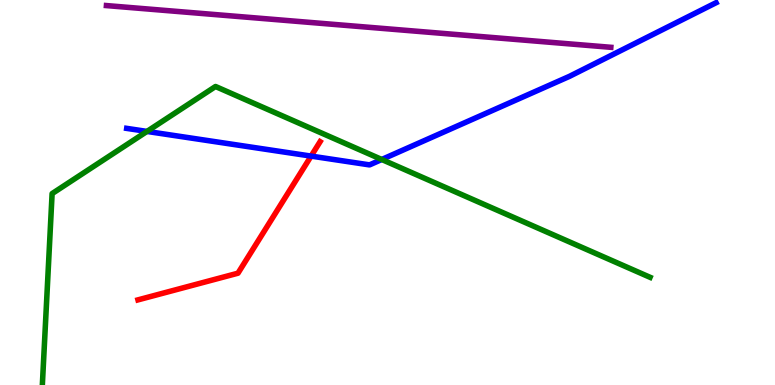[{'lines': ['blue', 'red'], 'intersections': [{'x': 4.01, 'y': 5.95}]}, {'lines': ['green', 'red'], 'intersections': []}, {'lines': ['purple', 'red'], 'intersections': []}, {'lines': ['blue', 'green'], 'intersections': [{'x': 1.9, 'y': 6.59}, {'x': 4.93, 'y': 5.86}]}, {'lines': ['blue', 'purple'], 'intersections': []}, {'lines': ['green', 'purple'], 'intersections': []}]